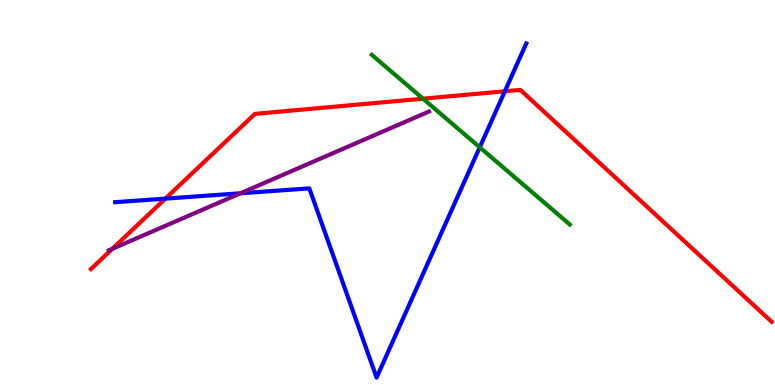[{'lines': ['blue', 'red'], 'intersections': [{'x': 2.13, 'y': 4.84}, {'x': 6.51, 'y': 7.63}]}, {'lines': ['green', 'red'], 'intersections': [{'x': 5.46, 'y': 7.44}]}, {'lines': ['purple', 'red'], 'intersections': [{'x': 1.45, 'y': 3.54}]}, {'lines': ['blue', 'green'], 'intersections': [{'x': 6.19, 'y': 6.17}]}, {'lines': ['blue', 'purple'], 'intersections': [{'x': 3.1, 'y': 4.98}]}, {'lines': ['green', 'purple'], 'intersections': []}]